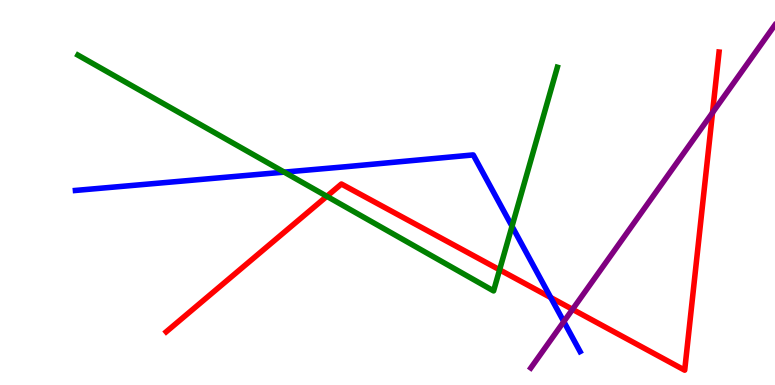[{'lines': ['blue', 'red'], 'intersections': [{'x': 7.11, 'y': 2.27}]}, {'lines': ['green', 'red'], 'intersections': [{'x': 4.22, 'y': 4.9}, {'x': 6.45, 'y': 2.99}]}, {'lines': ['purple', 'red'], 'intersections': [{'x': 7.39, 'y': 1.96}, {'x': 9.19, 'y': 7.07}]}, {'lines': ['blue', 'green'], 'intersections': [{'x': 3.67, 'y': 5.53}, {'x': 6.61, 'y': 4.12}]}, {'lines': ['blue', 'purple'], 'intersections': [{'x': 7.27, 'y': 1.65}]}, {'lines': ['green', 'purple'], 'intersections': []}]